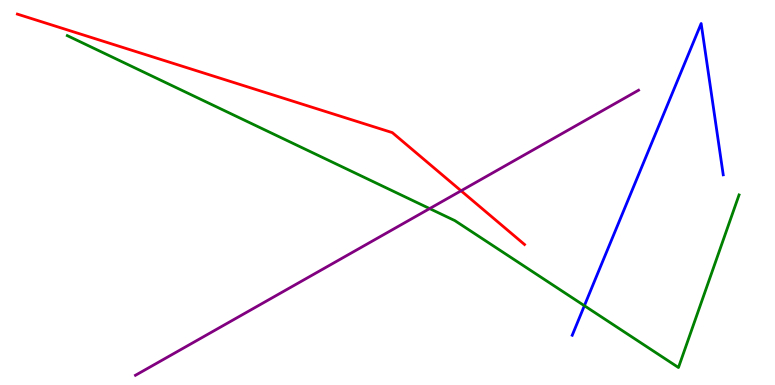[{'lines': ['blue', 'red'], 'intersections': []}, {'lines': ['green', 'red'], 'intersections': []}, {'lines': ['purple', 'red'], 'intersections': [{'x': 5.95, 'y': 5.04}]}, {'lines': ['blue', 'green'], 'intersections': [{'x': 7.54, 'y': 2.06}]}, {'lines': ['blue', 'purple'], 'intersections': []}, {'lines': ['green', 'purple'], 'intersections': [{'x': 5.54, 'y': 4.58}]}]